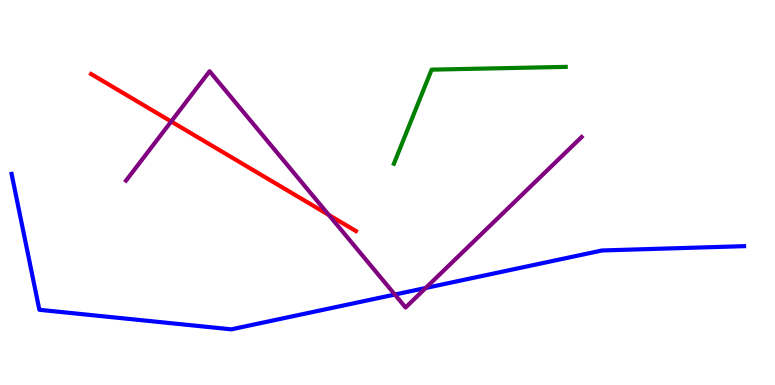[{'lines': ['blue', 'red'], 'intersections': []}, {'lines': ['green', 'red'], 'intersections': []}, {'lines': ['purple', 'red'], 'intersections': [{'x': 2.21, 'y': 6.84}, {'x': 4.24, 'y': 4.42}]}, {'lines': ['blue', 'green'], 'intersections': []}, {'lines': ['blue', 'purple'], 'intersections': [{'x': 5.09, 'y': 2.35}, {'x': 5.49, 'y': 2.52}]}, {'lines': ['green', 'purple'], 'intersections': []}]